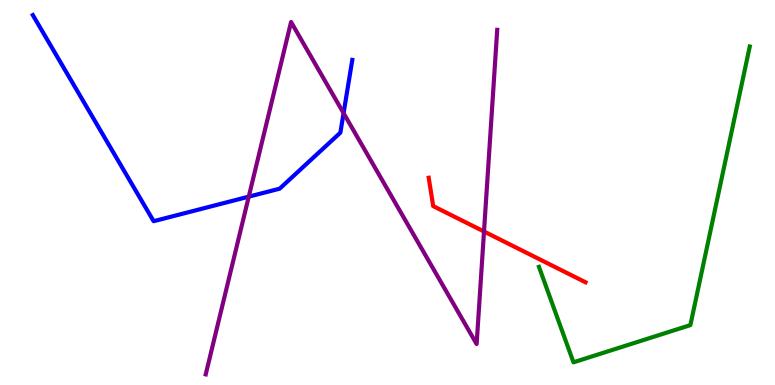[{'lines': ['blue', 'red'], 'intersections': []}, {'lines': ['green', 'red'], 'intersections': []}, {'lines': ['purple', 'red'], 'intersections': [{'x': 6.25, 'y': 3.99}]}, {'lines': ['blue', 'green'], 'intersections': []}, {'lines': ['blue', 'purple'], 'intersections': [{'x': 3.21, 'y': 4.89}, {'x': 4.43, 'y': 7.06}]}, {'lines': ['green', 'purple'], 'intersections': []}]